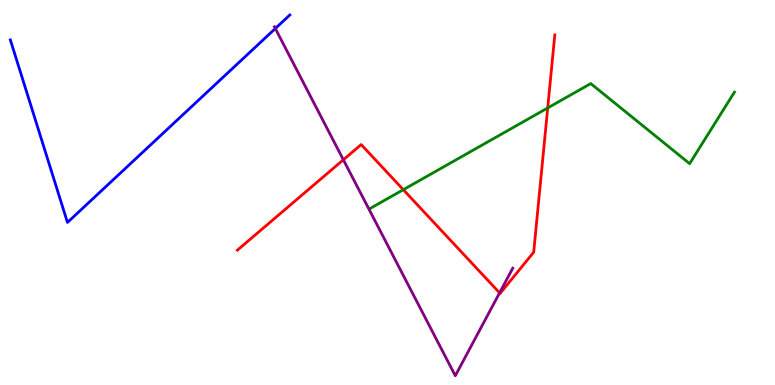[{'lines': ['blue', 'red'], 'intersections': []}, {'lines': ['green', 'red'], 'intersections': [{'x': 5.2, 'y': 5.07}, {'x': 7.07, 'y': 7.2}]}, {'lines': ['purple', 'red'], 'intersections': [{'x': 4.43, 'y': 5.85}, {'x': 6.45, 'y': 2.39}]}, {'lines': ['blue', 'green'], 'intersections': []}, {'lines': ['blue', 'purple'], 'intersections': [{'x': 3.55, 'y': 9.26}]}, {'lines': ['green', 'purple'], 'intersections': []}]